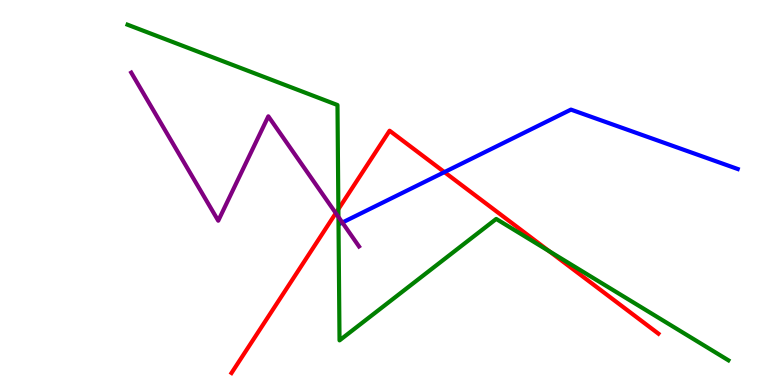[{'lines': ['blue', 'red'], 'intersections': [{'x': 5.73, 'y': 5.53}]}, {'lines': ['green', 'red'], 'intersections': [{'x': 4.37, 'y': 4.57}, {'x': 7.09, 'y': 3.48}]}, {'lines': ['purple', 'red'], 'intersections': [{'x': 4.33, 'y': 4.46}]}, {'lines': ['blue', 'green'], 'intersections': []}, {'lines': ['blue', 'purple'], 'intersections': [{'x': 4.42, 'y': 4.22}]}, {'lines': ['green', 'purple'], 'intersections': [{'x': 4.37, 'y': 4.37}]}]